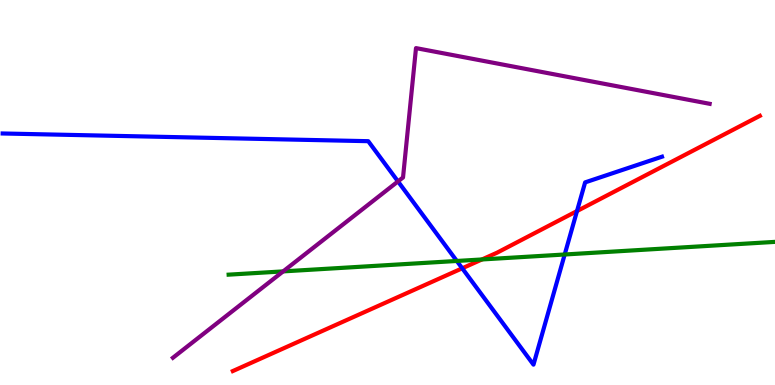[{'lines': ['blue', 'red'], 'intersections': [{'x': 5.96, 'y': 3.03}, {'x': 7.45, 'y': 4.52}]}, {'lines': ['green', 'red'], 'intersections': [{'x': 6.22, 'y': 3.26}]}, {'lines': ['purple', 'red'], 'intersections': []}, {'lines': ['blue', 'green'], 'intersections': [{'x': 5.89, 'y': 3.22}, {'x': 7.29, 'y': 3.39}]}, {'lines': ['blue', 'purple'], 'intersections': [{'x': 5.14, 'y': 5.29}]}, {'lines': ['green', 'purple'], 'intersections': [{'x': 3.65, 'y': 2.95}]}]